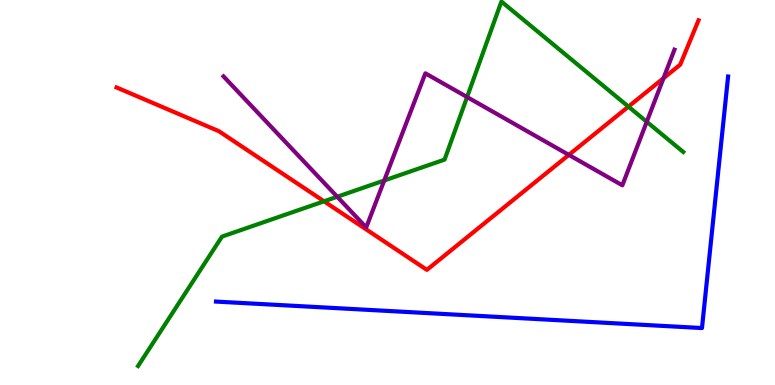[{'lines': ['blue', 'red'], 'intersections': []}, {'lines': ['green', 'red'], 'intersections': [{'x': 4.18, 'y': 4.77}, {'x': 8.11, 'y': 7.23}]}, {'lines': ['purple', 'red'], 'intersections': [{'x': 7.34, 'y': 5.98}, {'x': 8.56, 'y': 7.97}]}, {'lines': ['blue', 'green'], 'intersections': []}, {'lines': ['blue', 'purple'], 'intersections': []}, {'lines': ['green', 'purple'], 'intersections': [{'x': 4.35, 'y': 4.89}, {'x': 4.96, 'y': 5.31}, {'x': 6.03, 'y': 7.48}, {'x': 8.35, 'y': 6.84}]}]